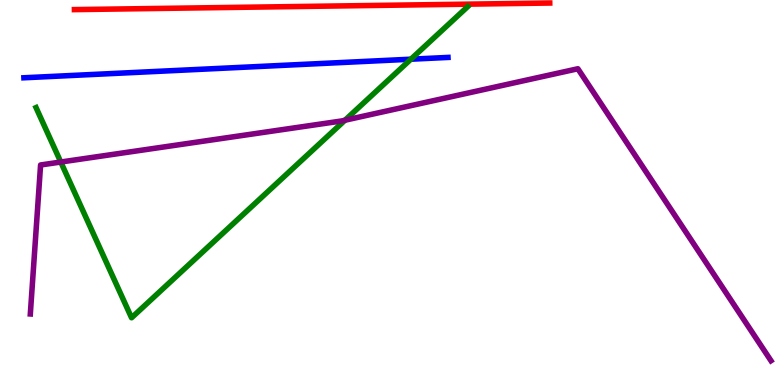[{'lines': ['blue', 'red'], 'intersections': []}, {'lines': ['green', 'red'], 'intersections': []}, {'lines': ['purple', 'red'], 'intersections': []}, {'lines': ['blue', 'green'], 'intersections': [{'x': 5.3, 'y': 8.46}]}, {'lines': ['blue', 'purple'], 'intersections': []}, {'lines': ['green', 'purple'], 'intersections': [{'x': 0.784, 'y': 5.79}, {'x': 4.45, 'y': 6.88}]}]